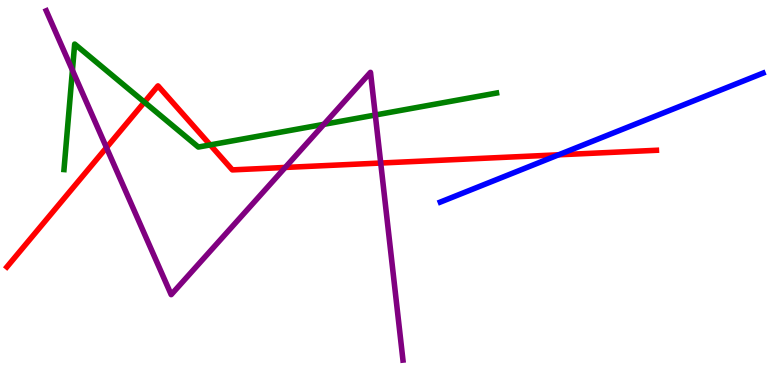[{'lines': ['blue', 'red'], 'intersections': [{'x': 7.21, 'y': 5.98}]}, {'lines': ['green', 'red'], 'intersections': [{'x': 1.86, 'y': 7.35}, {'x': 2.71, 'y': 6.24}]}, {'lines': ['purple', 'red'], 'intersections': [{'x': 1.37, 'y': 6.17}, {'x': 3.68, 'y': 5.65}, {'x': 4.91, 'y': 5.77}]}, {'lines': ['blue', 'green'], 'intersections': []}, {'lines': ['blue', 'purple'], 'intersections': []}, {'lines': ['green', 'purple'], 'intersections': [{'x': 0.935, 'y': 8.18}, {'x': 4.18, 'y': 6.77}, {'x': 4.84, 'y': 7.01}]}]